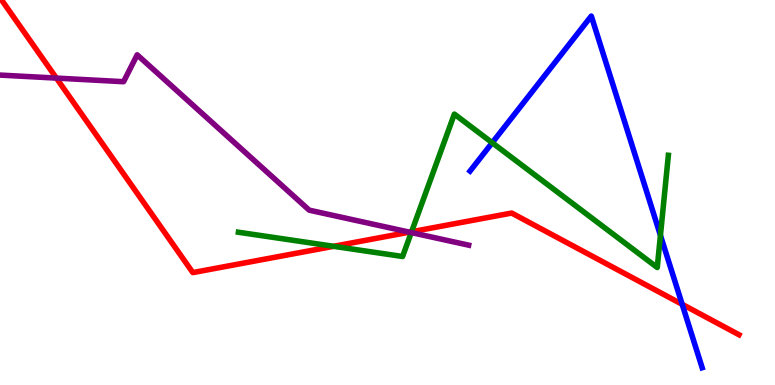[{'lines': ['blue', 'red'], 'intersections': [{'x': 8.8, 'y': 2.1}]}, {'lines': ['green', 'red'], 'intersections': [{'x': 4.3, 'y': 3.6}, {'x': 5.31, 'y': 3.98}]}, {'lines': ['purple', 'red'], 'intersections': [{'x': 0.728, 'y': 7.97}, {'x': 5.28, 'y': 3.97}]}, {'lines': ['blue', 'green'], 'intersections': [{'x': 6.35, 'y': 6.29}, {'x': 8.52, 'y': 3.89}]}, {'lines': ['blue', 'purple'], 'intersections': []}, {'lines': ['green', 'purple'], 'intersections': [{'x': 5.31, 'y': 3.96}]}]